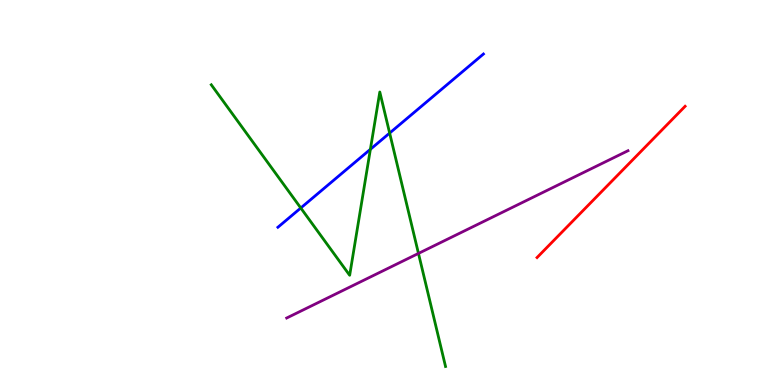[{'lines': ['blue', 'red'], 'intersections': []}, {'lines': ['green', 'red'], 'intersections': []}, {'lines': ['purple', 'red'], 'intersections': []}, {'lines': ['blue', 'green'], 'intersections': [{'x': 3.88, 'y': 4.6}, {'x': 4.78, 'y': 6.12}, {'x': 5.03, 'y': 6.54}]}, {'lines': ['blue', 'purple'], 'intersections': []}, {'lines': ['green', 'purple'], 'intersections': [{'x': 5.4, 'y': 3.42}]}]